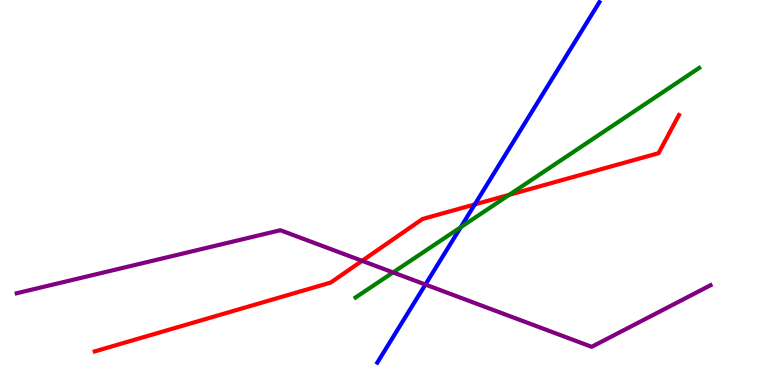[{'lines': ['blue', 'red'], 'intersections': [{'x': 6.13, 'y': 4.69}]}, {'lines': ['green', 'red'], 'intersections': [{'x': 6.57, 'y': 4.94}]}, {'lines': ['purple', 'red'], 'intersections': [{'x': 4.67, 'y': 3.23}]}, {'lines': ['blue', 'green'], 'intersections': [{'x': 5.95, 'y': 4.1}]}, {'lines': ['blue', 'purple'], 'intersections': [{'x': 5.49, 'y': 2.61}]}, {'lines': ['green', 'purple'], 'intersections': [{'x': 5.07, 'y': 2.92}]}]